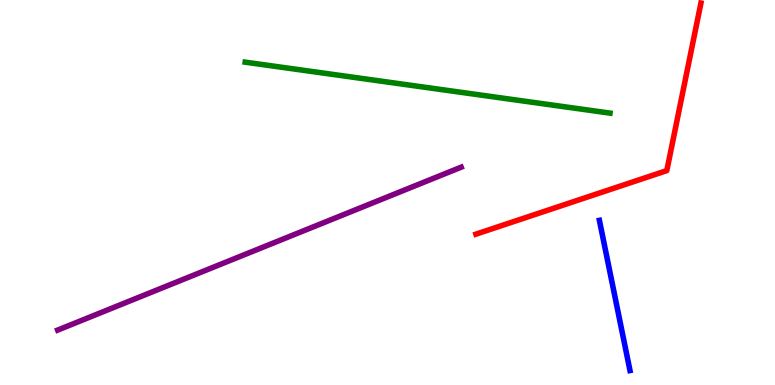[{'lines': ['blue', 'red'], 'intersections': []}, {'lines': ['green', 'red'], 'intersections': []}, {'lines': ['purple', 'red'], 'intersections': []}, {'lines': ['blue', 'green'], 'intersections': []}, {'lines': ['blue', 'purple'], 'intersections': []}, {'lines': ['green', 'purple'], 'intersections': []}]